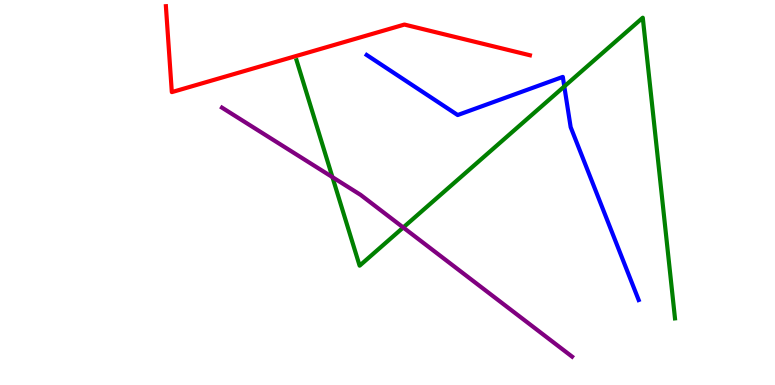[{'lines': ['blue', 'red'], 'intersections': []}, {'lines': ['green', 'red'], 'intersections': []}, {'lines': ['purple', 'red'], 'intersections': []}, {'lines': ['blue', 'green'], 'intersections': [{'x': 7.28, 'y': 7.76}]}, {'lines': ['blue', 'purple'], 'intersections': []}, {'lines': ['green', 'purple'], 'intersections': [{'x': 4.29, 'y': 5.4}, {'x': 5.2, 'y': 4.09}]}]